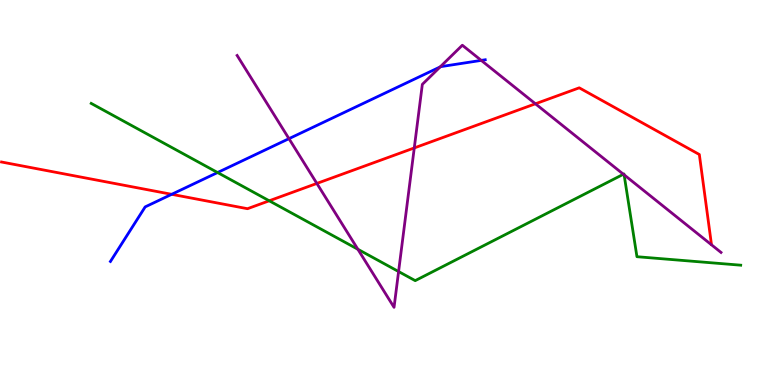[{'lines': ['blue', 'red'], 'intersections': [{'x': 2.22, 'y': 4.95}]}, {'lines': ['green', 'red'], 'intersections': [{'x': 3.47, 'y': 4.78}]}, {'lines': ['purple', 'red'], 'intersections': [{'x': 4.09, 'y': 5.24}, {'x': 5.35, 'y': 6.16}, {'x': 6.91, 'y': 7.3}]}, {'lines': ['blue', 'green'], 'intersections': [{'x': 2.81, 'y': 5.52}]}, {'lines': ['blue', 'purple'], 'intersections': [{'x': 3.73, 'y': 6.4}, {'x': 5.68, 'y': 8.26}, {'x': 6.21, 'y': 8.43}]}, {'lines': ['green', 'purple'], 'intersections': [{'x': 4.62, 'y': 3.53}, {'x': 5.14, 'y': 2.95}, {'x': 8.04, 'y': 5.47}, {'x': 8.05, 'y': 5.46}]}]